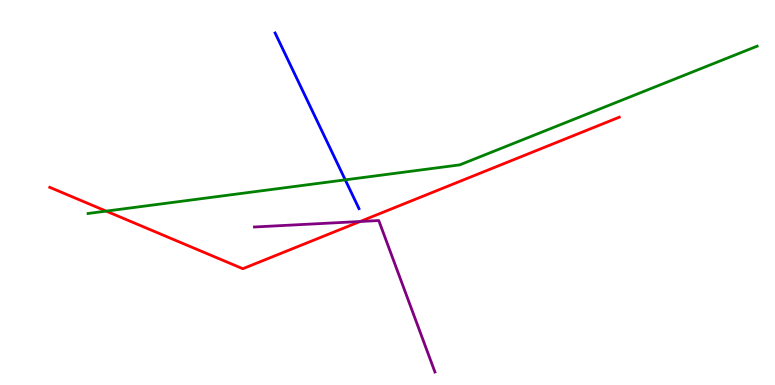[{'lines': ['blue', 'red'], 'intersections': []}, {'lines': ['green', 'red'], 'intersections': [{'x': 1.37, 'y': 4.52}]}, {'lines': ['purple', 'red'], 'intersections': [{'x': 4.65, 'y': 4.25}]}, {'lines': ['blue', 'green'], 'intersections': [{'x': 4.45, 'y': 5.33}]}, {'lines': ['blue', 'purple'], 'intersections': []}, {'lines': ['green', 'purple'], 'intersections': []}]